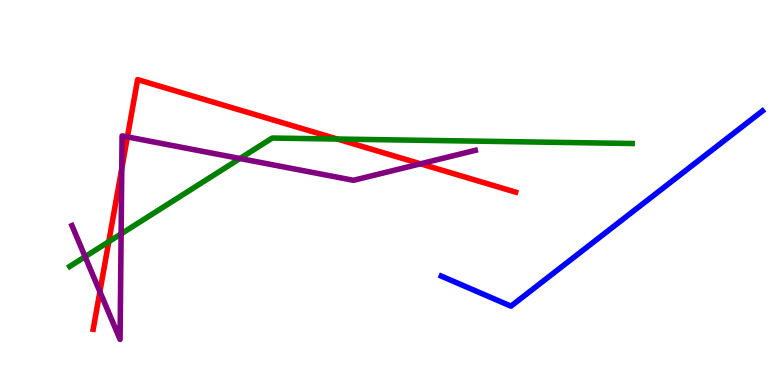[{'lines': ['blue', 'red'], 'intersections': []}, {'lines': ['green', 'red'], 'intersections': [{'x': 1.4, 'y': 3.72}, {'x': 4.35, 'y': 6.39}]}, {'lines': ['purple', 'red'], 'intersections': [{'x': 1.29, 'y': 2.42}, {'x': 1.57, 'y': 5.62}, {'x': 1.64, 'y': 6.44}, {'x': 5.43, 'y': 5.75}]}, {'lines': ['blue', 'green'], 'intersections': []}, {'lines': ['blue', 'purple'], 'intersections': []}, {'lines': ['green', 'purple'], 'intersections': [{'x': 1.1, 'y': 3.33}, {'x': 1.56, 'y': 3.93}, {'x': 3.1, 'y': 5.88}]}]